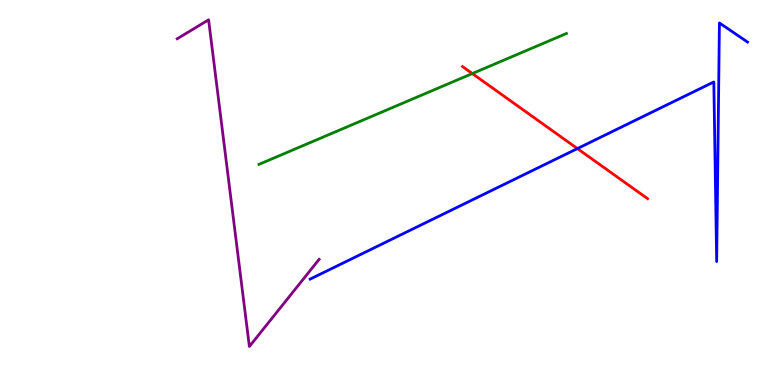[{'lines': ['blue', 'red'], 'intersections': [{'x': 7.45, 'y': 6.14}]}, {'lines': ['green', 'red'], 'intersections': [{'x': 6.09, 'y': 8.09}]}, {'lines': ['purple', 'red'], 'intersections': []}, {'lines': ['blue', 'green'], 'intersections': []}, {'lines': ['blue', 'purple'], 'intersections': []}, {'lines': ['green', 'purple'], 'intersections': []}]